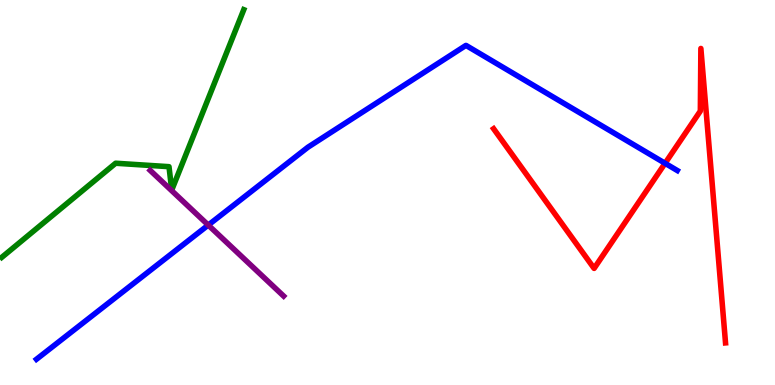[{'lines': ['blue', 'red'], 'intersections': [{'x': 8.58, 'y': 5.76}]}, {'lines': ['green', 'red'], 'intersections': []}, {'lines': ['purple', 'red'], 'intersections': []}, {'lines': ['blue', 'green'], 'intersections': []}, {'lines': ['blue', 'purple'], 'intersections': [{'x': 2.69, 'y': 4.15}]}, {'lines': ['green', 'purple'], 'intersections': []}]